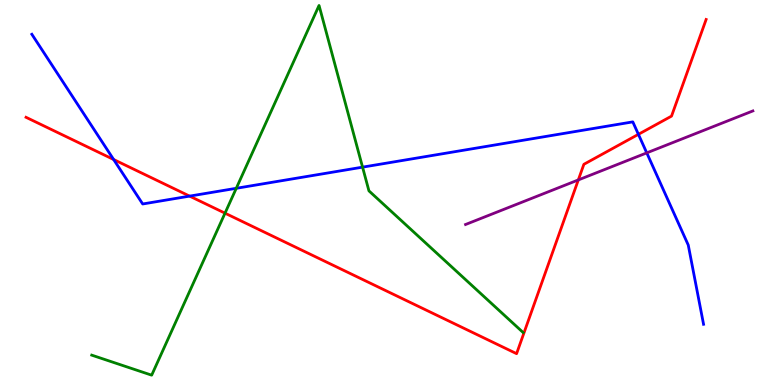[{'lines': ['blue', 'red'], 'intersections': [{'x': 1.47, 'y': 5.86}, {'x': 2.45, 'y': 4.91}, {'x': 8.24, 'y': 6.51}]}, {'lines': ['green', 'red'], 'intersections': [{'x': 2.9, 'y': 4.46}]}, {'lines': ['purple', 'red'], 'intersections': [{'x': 7.46, 'y': 5.33}]}, {'lines': ['blue', 'green'], 'intersections': [{'x': 3.05, 'y': 5.11}, {'x': 4.68, 'y': 5.66}]}, {'lines': ['blue', 'purple'], 'intersections': [{'x': 8.35, 'y': 6.03}]}, {'lines': ['green', 'purple'], 'intersections': []}]